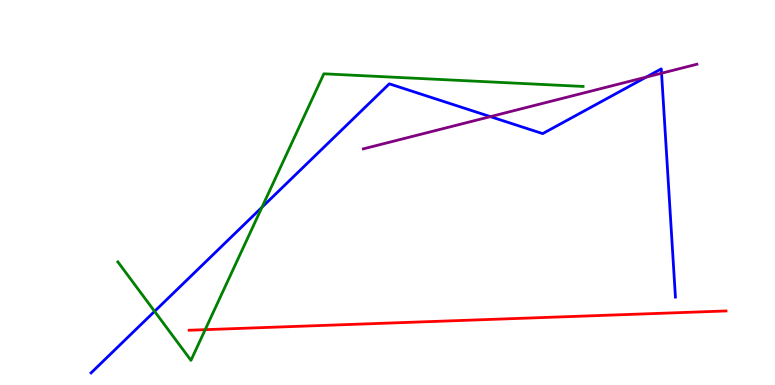[{'lines': ['blue', 'red'], 'intersections': []}, {'lines': ['green', 'red'], 'intersections': [{'x': 2.65, 'y': 1.44}]}, {'lines': ['purple', 'red'], 'intersections': []}, {'lines': ['blue', 'green'], 'intersections': [{'x': 1.99, 'y': 1.91}, {'x': 3.38, 'y': 4.62}]}, {'lines': ['blue', 'purple'], 'intersections': [{'x': 6.33, 'y': 6.97}, {'x': 8.34, 'y': 8.0}, {'x': 8.54, 'y': 8.1}]}, {'lines': ['green', 'purple'], 'intersections': []}]